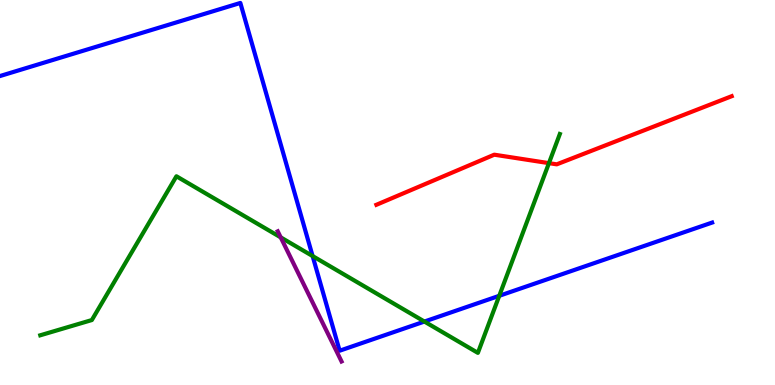[{'lines': ['blue', 'red'], 'intersections': []}, {'lines': ['green', 'red'], 'intersections': [{'x': 7.08, 'y': 5.76}]}, {'lines': ['purple', 'red'], 'intersections': []}, {'lines': ['blue', 'green'], 'intersections': [{'x': 4.03, 'y': 3.35}, {'x': 5.48, 'y': 1.65}, {'x': 6.44, 'y': 2.32}]}, {'lines': ['blue', 'purple'], 'intersections': []}, {'lines': ['green', 'purple'], 'intersections': [{'x': 3.62, 'y': 3.83}]}]